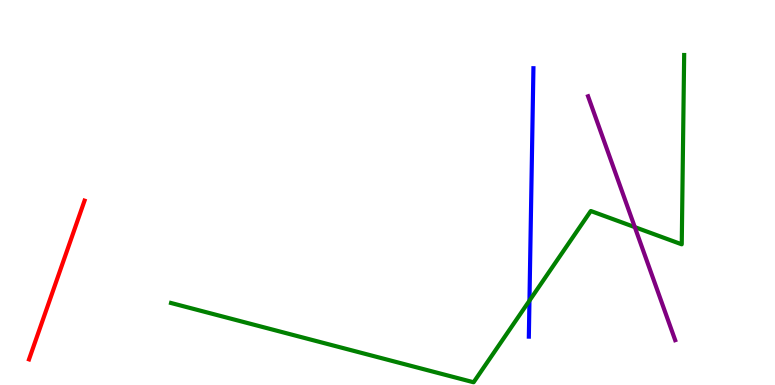[{'lines': ['blue', 'red'], 'intersections': []}, {'lines': ['green', 'red'], 'intersections': []}, {'lines': ['purple', 'red'], 'intersections': []}, {'lines': ['blue', 'green'], 'intersections': [{'x': 6.83, 'y': 2.19}]}, {'lines': ['blue', 'purple'], 'intersections': []}, {'lines': ['green', 'purple'], 'intersections': [{'x': 8.19, 'y': 4.1}]}]